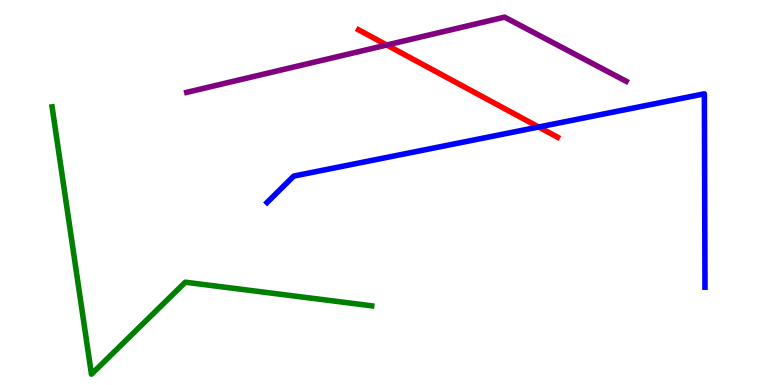[{'lines': ['blue', 'red'], 'intersections': [{'x': 6.95, 'y': 6.7}]}, {'lines': ['green', 'red'], 'intersections': []}, {'lines': ['purple', 'red'], 'intersections': [{'x': 4.99, 'y': 8.83}]}, {'lines': ['blue', 'green'], 'intersections': []}, {'lines': ['blue', 'purple'], 'intersections': []}, {'lines': ['green', 'purple'], 'intersections': []}]